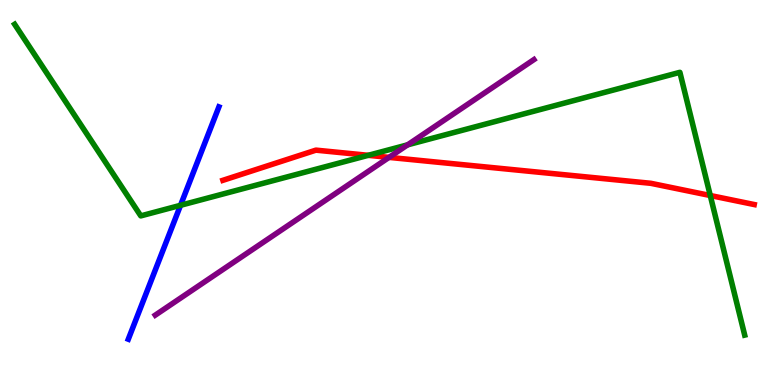[{'lines': ['blue', 'red'], 'intersections': []}, {'lines': ['green', 'red'], 'intersections': [{'x': 4.75, 'y': 5.97}, {'x': 9.16, 'y': 4.92}]}, {'lines': ['purple', 'red'], 'intersections': [{'x': 5.02, 'y': 5.91}]}, {'lines': ['blue', 'green'], 'intersections': [{'x': 2.33, 'y': 4.67}]}, {'lines': ['blue', 'purple'], 'intersections': []}, {'lines': ['green', 'purple'], 'intersections': [{'x': 5.26, 'y': 6.24}]}]